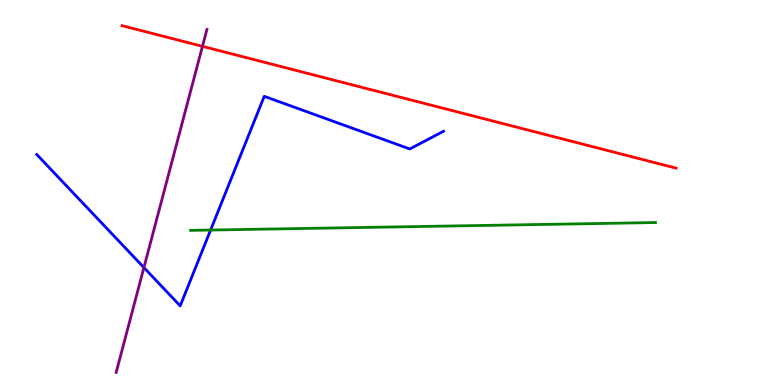[{'lines': ['blue', 'red'], 'intersections': []}, {'lines': ['green', 'red'], 'intersections': []}, {'lines': ['purple', 'red'], 'intersections': [{'x': 2.61, 'y': 8.8}]}, {'lines': ['blue', 'green'], 'intersections': [{'x': 2.72, 'y': 4.03}]}, {'lines': ['blue', 'purple'], 'intersections': [{'x': 1.86, 'y': 3.05}]}, {'lines': ['green', 'purple'], 'intersections': []}]